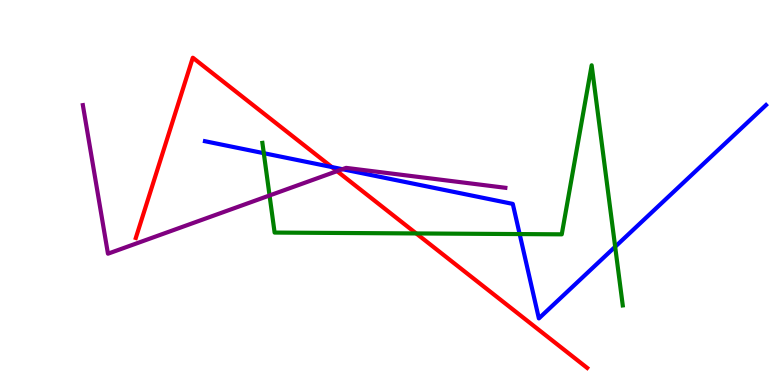[{'lines': ['blue', 'red'], 'intersections': [{'x': 4.28, 'y': 5.66}]}, {'lines': ['green', 'red'], 'intersections': [{'x': 5.37, 'y': 3.94}]}, {'lines': ['purple', 'red'], 'intersections': [{'x': 4.35, 'y': 5.55}]}, {'lines': ['blue', 'green'], 'intersections': [{'x': 3.4, 'y': 6.02}, {'x': 6.71, 'y': 3.92}, {'x': 7.94, 'y': 3.59}]}, {'lines': ['blue', 'purple'], 'intersections': [{'x': 4.42, 'y': 5.61}]}, {'lines': ['green', 'purple'], 'intersections': [{'x': 3.48, 'y': 4.92}]}]